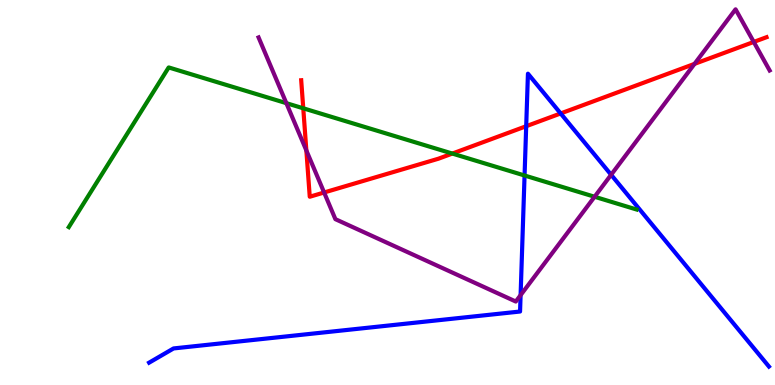[{'lines': ['blue', 'red'], 'intersections': [{'x': 6.79, 'y': 6.72}, {'x': 7.23, 'y': 7.05}]}, {'lines': ['green', 'red'], 'intersections': [{'x': 3.91, 'y': 7.19}, {'x': 5.84, 'y': 6.01}]}, {'lines': ['purple', 'red'], 'intersections': [{'x': 3.95, 'y': 6.09}, {'x': 4.18, 'y': 5.0}, {'x': 8.96, 'y': 8.34}, {'x': 9.73, 'y': 8.91}]}, {'lines': ['blue', 'green'], 'intersections': [{'x': 6.77, 'y': 5.44}]}, {'lines': ['blue', 'purple'], 'intersections': [{'x': 6.72, 'y': 2.33}, {'x': 7.89, 'y': 5.46}]}, {'lines': ['green', 'purple'], 'intersections': [{'x': 3.69, 'y': 7.32}, {'x': 7.67, 'y': 4.89}]}]